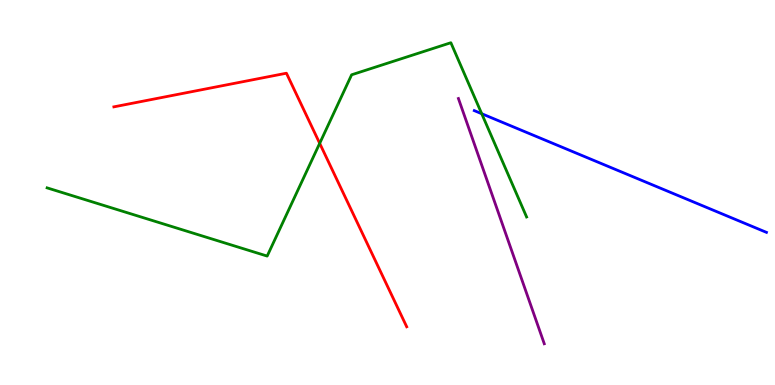[{'lines': ['blue', 'red'], 'intersections': []}, {'lines': ['green', 'red'], 'intersections': [{'x': 4.13, 'y': 6.28}]}, {'lines': ['purple', 'red'], 'intersections': []}, {'lines': ['blue', 'green'], 'intersections': [{'x': 6.22, 'y': 7.05}]}, {'lines': ['blue', 'purple'], 'intersections': []}, {'lines': ['green', 'purple'], 'intersections': []}]